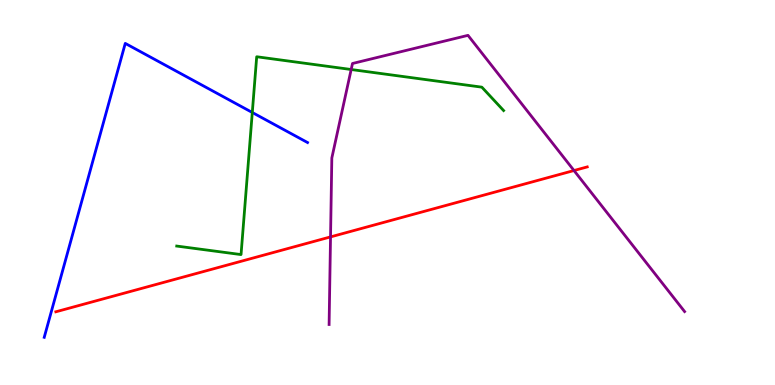[{'lines': ['blue', 'red'], 'intersections': []}, {'lines': ['green', 'red'], 'intersections': []}, {'lines': ['purple', 'red'], 'intersections': [{'x': 4.26, 'y': 3.85}, {'x': 7.41, 'y': 5.57}]}, {'lines': ['blue', 'green'], 'intersections': [{'x': 3.26, 'y': 7.08}]}, {'lines': ['blue', 'purple'], 'intersections': []}, {'lines': ['green', 'purple'], 'intersections': [{'x': 4.53, 'y': 8.19}]}]